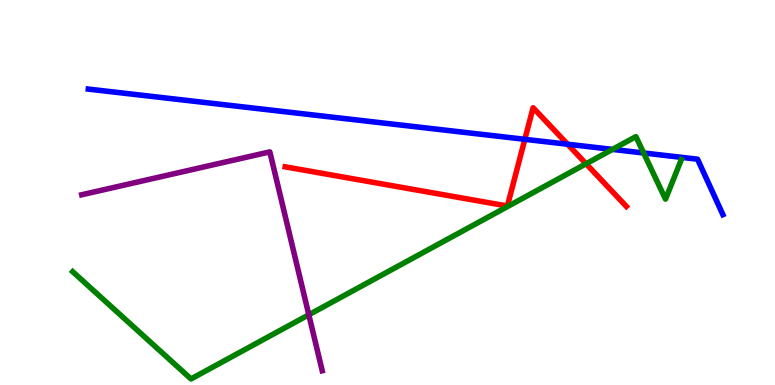[{'lines': ['blue', 'red'], 'intersections': [{'x': 6.77, 'y': 6.38}, {'x': 7.32, 'y': 6.25}]}, {'lines': ['green', 'red'], 'intersections': [{'x': 7.56, 'y': 5.75}]}, {'lines': ['purple', 'red'], 'intersections': []}, {'lines': ['blue', 'green'], 'intersections': [{'x': 7.9, 'y': 6.12}, {'x': 8.31, 'y': 6.03}]}, {'lines': ['blue', 'purple'], 'intersections': []}, {'lines': ['green', 'purple'], 'intersections': [{'x': 3.98, 'y': 1.82}]}]